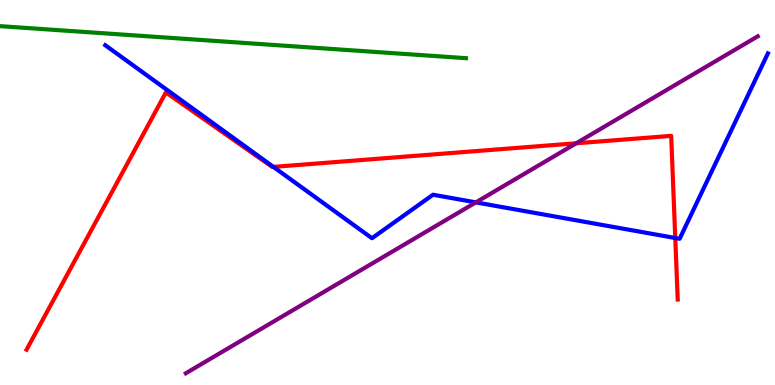[{'lines': ['blue', 'red'], 'intersections': [{'x': 3.53, 'y': 5.66}, {'x': 8.71, 'y': 3.82}]}, {'lines': ['green', 'red'], 'intersections': []}, {'lines': ['purple', 'red'], 'intersections': [{'x': 7.43, 'y': 6.28}]}, {'lines': ['blue', 'green'], 'intersections': []}, {'lines': ['blue', 'purple'], 'intersections': [{'x': 6.14, 'y': 4.74}]}, {'lines': ['green', 'purple'], 'intersections': []}]